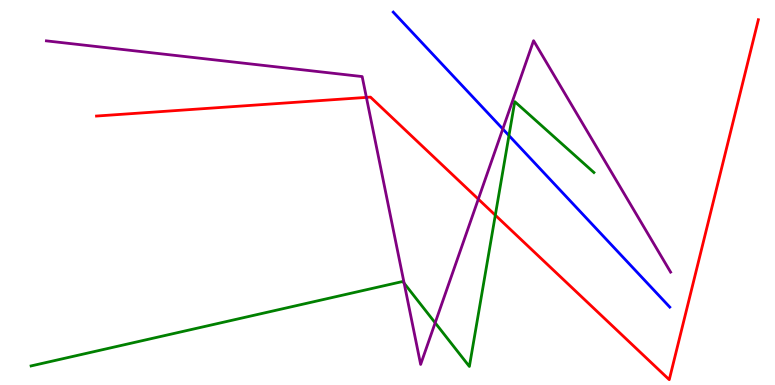[{'lines': ['blue', 'red'], 'intersections': []}, {'lines': ['green', 'red'], 'intersections': [{'x': 6.39, 'y': 4.41}]}, {'lines': ['purple', 'red'], 'intersections': [{'x': 4.73, 'y': 7.47}, {'x': 6.17, 'y': 4.83}]}, {'lines': ['blue', 'green'], 'intersections': [{'x': 6.57, 'y': 6.48}]}, {'lines': ['blue', 'purple'], 'intersections': [{'x': 6.49, 'y': 6.65}]}, {'lines': ['green', 'purple'], 'intersections': [{'x': 5.21, 'y': 2.64}, {'x': 5.62, 'y': 1.62}]}]